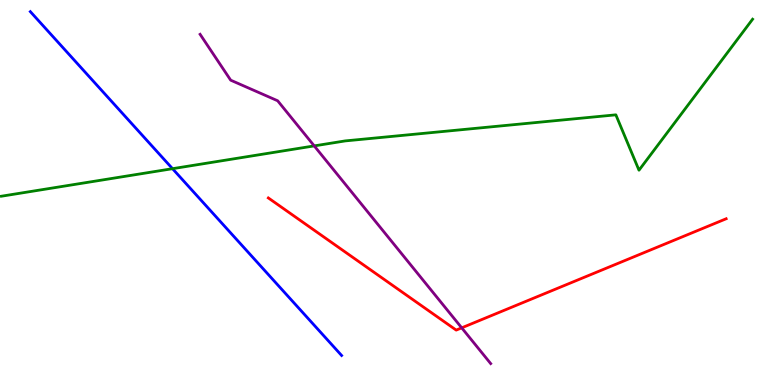[{'lines': ['blue', 'red'], 'intersections': []}, {'lines': ['green', 'red'], 'intersections': []}, {'lines': ['purple', 'red'], 'intersections': [{'x': 5.96, 'y': 1.48}]}, {'lines': ['blue', 'green'], 'intersections': [{'x': 2.23, 'y': 5.62}]}, {'lines': ['blue', 'purple'], 'intersections': []}, {'lines': ['green', 'purple'], 'intersections': [{'x': 4.05, 'y': 6.21}]}]